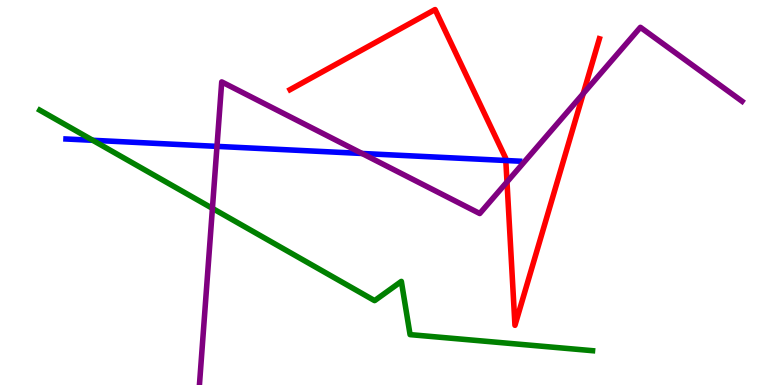[{'lines': ['blue', 'red'], 'intersections': [{'x': 6.53, 'y': 5.83}]}, {'lines': ['green', 'red'], 'intersections': []}, {'lines': ['purple', 'red'], 'intersections': [{'x': 6.54, 'y': 5.27}, {'x': 7.53, 'y': 7.57}]}, {'lines': ['blue', 'green'], 'intersections': [{'x': 1.2, 'y': 6.36}]}, {'lines': ['blue', 'purple'], 'intersections': [{'x': 2.8, 'y': 6.2}, {'x': 4.67, 'y': 6.01}]}, {'lines': ['green', 'purple'], 'intersections': [{'x': 2.74, 'y': 4.59}]}]